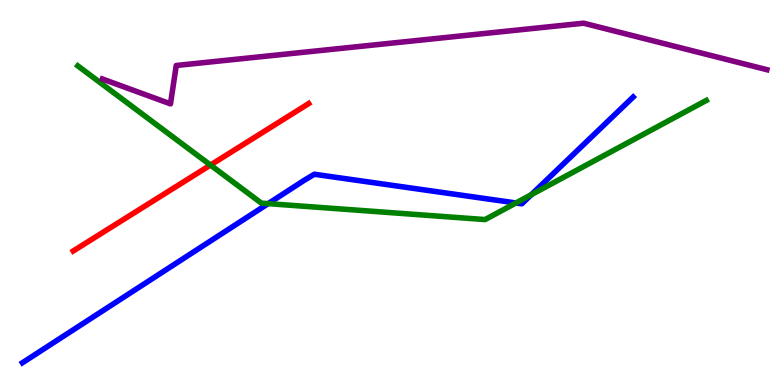[{'lines': ['blue', 'red'], 'intersections': []}, {'lines': ['green', 'red'], 'intersections': [{'x': 2.72, 'y': 5.71}]}, {'lines': ['purple', 'red'], 'intersections': []}, {'lines': ['blue', 'green'], 'intersections': [{'x': 3.46, 'y': 4.71}, {'x': 6.66, 'y': 4.73}, {'x': 6.86, 'y': 4.94}]}, {'lines': ['blue', 'purple'], 'intersections': []}, {'lines': ['green', 'purple'], 'intersections': []}]